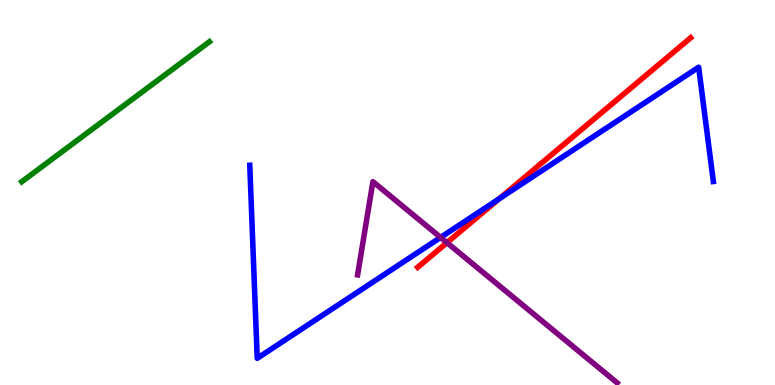[{'lines': ['blue', 'red'], 'intersections': [{'x': 6.44, 'y': 4.84}]}, {'lines': ['green', 'red'], 'intersections': []}, {'lines': ['purple', 'red'], 'intersections': [{'x': 5.77, 'y': 3.7}]}, {'lines': ['blue', 'green'], 'intersections': []}, {'lines': ['blue', 'purple'], 'intersections': [{'x': 5.68, 'y': 3.83}]}, {'lines': ['green', 'purple'], 'intersections': []}]